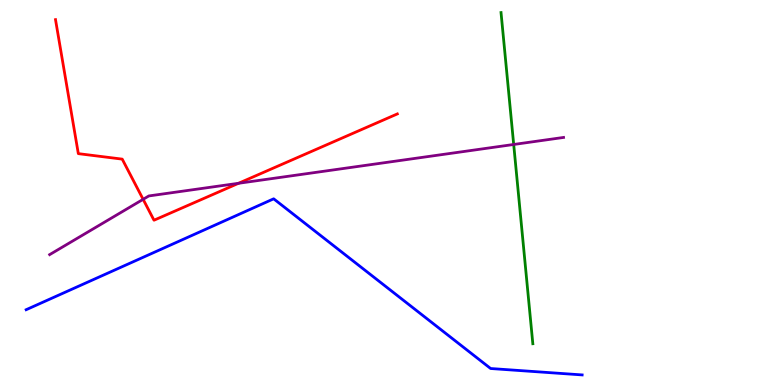[{'lines': ['blue', 'red'], 'intersections': []}, {'lines': ['green', 'red'], 'intersections': []}, {'lines': ['purple', 'red'], 'intersections': [{'x': 1.85, 'y': 4.82}, {'x': 3.08, 'y': 5.24}]}, {'lines': ['blue', 'green'], 'intersections': []}, {'lines': ['blue', 'purple'], 'intersections': []}, {'lines': ['green', 'purple'], 'intersections': [{'x': 6.63, 'y': 6.25}]}]